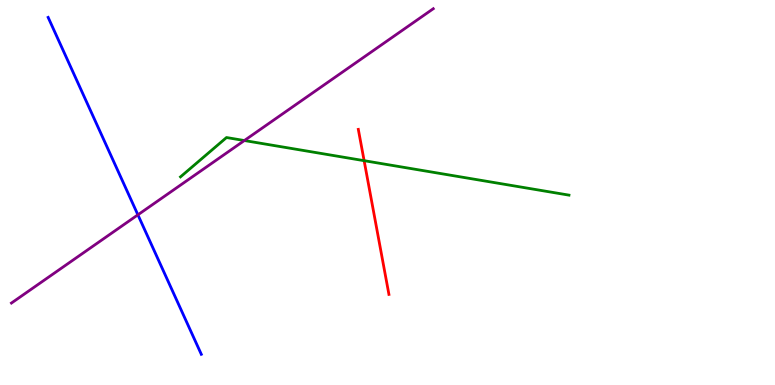[{'lines': ['blue', 'red'], 'intersections': []}, {'lines': ['green', 'red'], 'intersections': [{'x': 4.7, 'y': 5.83}]}, {'lines': ['purple', 'red'], 'intersections': []}, {'lines': ['blue', 'green'], 'intersections': []}, {'lines': ['blue', 'purple'], 'intersections': [{'x': 1.78, 'y': 4.42}]}, {'lines': ['green', 'purple'], 'intersections': [{'x': 3.15, 'y': 6.35}]}]